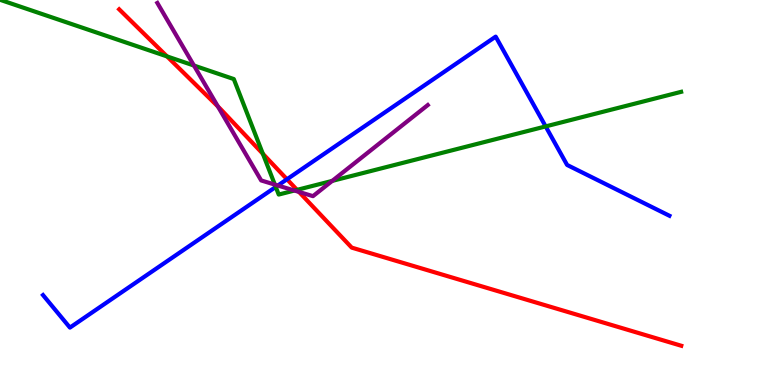[{'lines': ['blue', 'red'], 'intersections': [{'x': 3.7, 'y': 5.34}]}, {'lines': ['green', 'red'], 'intersections': [{'x': 2.16, 'y': 8.53}, {'x': 3.39, 'y': 6.01}, {'x': 3.83, 'y': 5.07}]}, {'lines': ['purple', 'red'], 'intersections': [{'x': 2.81, 'y': 7.23}, {'x': 3.86, 'y': 5.02}]}, {'lines': ['blue', 'green'], 'intersections': [{'x': 3.56, 'y': 5.14}, {'x': 7.04, 'y': 6.72}]}, {'lines': ['blue', 'purple'], 'intersections': [{'x': 3.59, 'y': 5.18}]}, {'lines': ['green', 'purple'], 'intersections': [{'x': 2.5, 'y': 8.3}, {'x': 3.55, 'y': 5.21}, {'x': 3.8, 'y': 5.05}, {'x': 4.29, 'y': 5.3}]}]